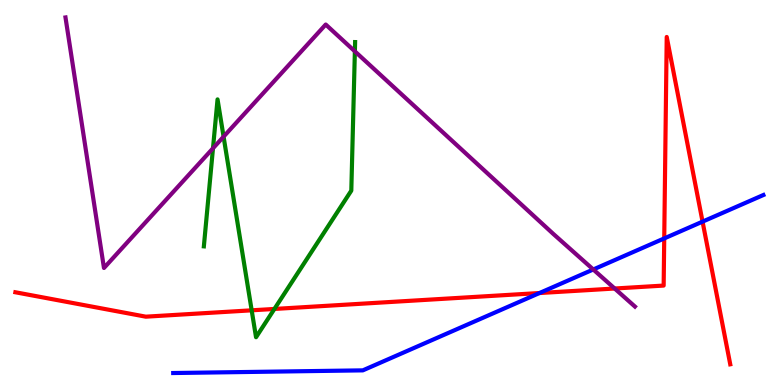[{'lines': ['blue', 'red'], 'intersections': [{'x': 6.96, 'y': 2.39}, {'x': 8.57, 'y': 3.81}, {'x': 9.07, 'y': 4.24}]}, {'lines': ['green', 'red'], 'intersections': [{'x': 3.25, 'y': 1.94}, {'x': 3.54, 'y': 1.98}]}, {'lines': ['purple', 'red'], 'intersections': [{'x': 7.93, 'y': 2.51}]}, {'lines': ['blue', 'green'], 'intersections': []}, {'lines': ['blue', 'purple'], 'intersections': [{'x': 7.66, 'y': 3.0}]}, {'lines': ['green', 'purple'], 'intersections': [{'x': 2.75, 'y': 6.15}, {'x': 2.88, 'y': 6.45}, {'x': 4.58, 'y': 8.67}]}]